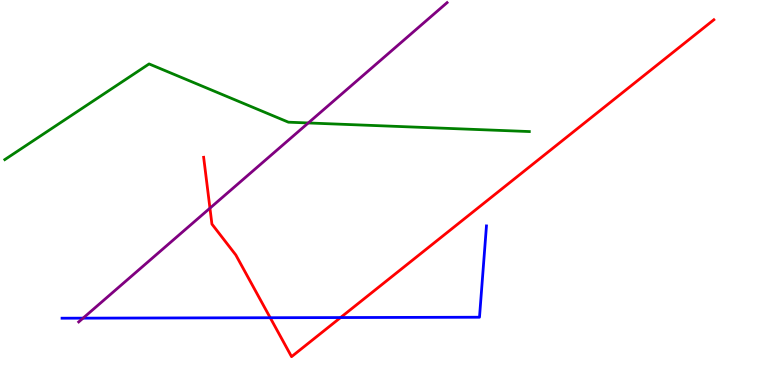[{'lines': ['blue', 'red'], 'intersections': [{'x': 3.49, 'y': 1.75}, {'x': 4.39, 'y': 1.75}]}, {'lines': ['green', 'red'], 'intersections': []}, {'lines': ['purple', 'red'], 'intersections': [{'x': 2.71, 'y': 4.59}]}, {'lines': ['blue', 'green'], 'intersections': []}, {'lines': ['blue', 'purple'], 'intersections': [{'x': 1.07, 'y': 1.74}]}, {'lines': ['green', 'purple'], 'intersections': [{'x': 3.98, 'y': 6.81}]}]